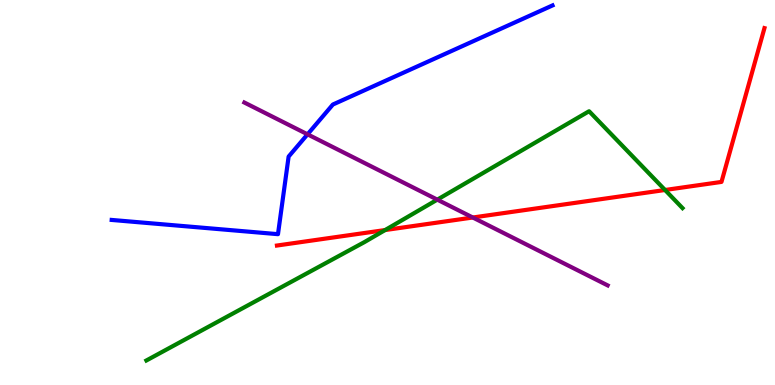[{'lines': ['blue', 'red'], 'intersections': []}, {'lines': ['green', 'red'], 'intersections': [{'x': 4.97, 'y': 4.02}, {'x': 8.58, 'y': 5.07}]}, {'lines': ['purple', 'red'], 'intersections': [{'x': 6.1, 'y': 4.35}]}, {'lines': ['blue', 'green'], 'intersections': []}, {'lines': ['blue', 'purple'], 'intersections': [{'x': 3.97, 'y': 6.51}]}, {'lines': ['green', 'purple'], 'intersections': [{'x': 5.64, 'y': 4.81}]}]